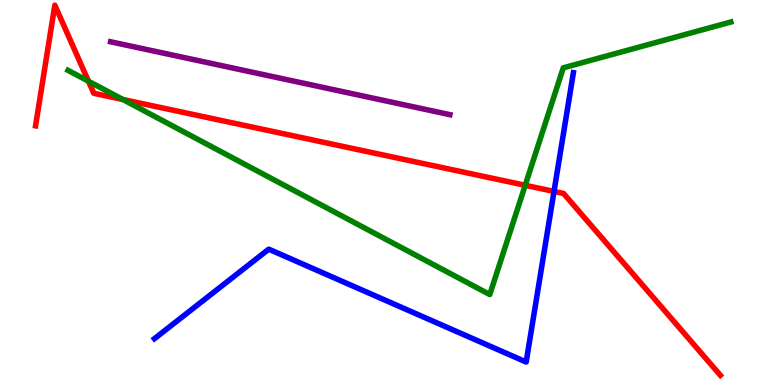[{'lines': ['blue', 'red'], 'intersections': [{'x': 7.15, 'y': 5.03}]}, {'lines': ['green', 'red'], 'intersections': [{'x': 1.14, 'y': 7.89}, {'x': 1.59, 'y': 7.42}, {'x': 6.78, 'y': 5.19}]}, {'lines': ['purple', 'red'], 'intersections': []}, {'lines': ['blue', 'green'], 'intersections': []}, {'lines': ['blue', 'purple'], 'intersections': []}, {'lines': ['green', 'purple'], 'intersections': []}]